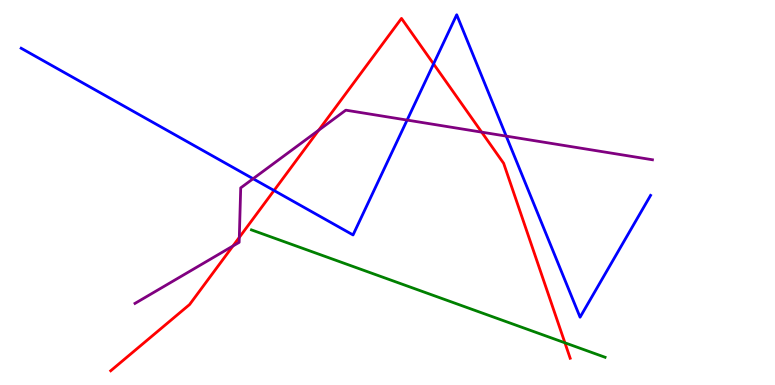[{'lines': ['blue', 'red'], 'intersections': [{'x': 3.54, 'y': 5.05}, {'x': 5.59, 'y': 8.34}]}, {'lines': ['green', 'red'], 'intersections': [{'x': 7.29, 'y': 1.1}]}, {'lines': ['purple', 'red'], 'intersections': [{'x': 3.01, 'y': 3.61}, {'x': 3.09, 'y': 3.83}, {'x': 4.11, 'y': 6.62}, {'x': 6.22, 'y': 6.57}]}, {'lines': ['blue', 'green'], 'intersections': []}, {'lines': ['blue', 'purple'], 'intersections': [{'x': 3.27, 'y': 5.36}, {'x': 5.25, 'y': 6.88}, {'x': 6.53, 'y': 6.46}]}, {'lines': ['green', 'purple'], 'intersections': []}]